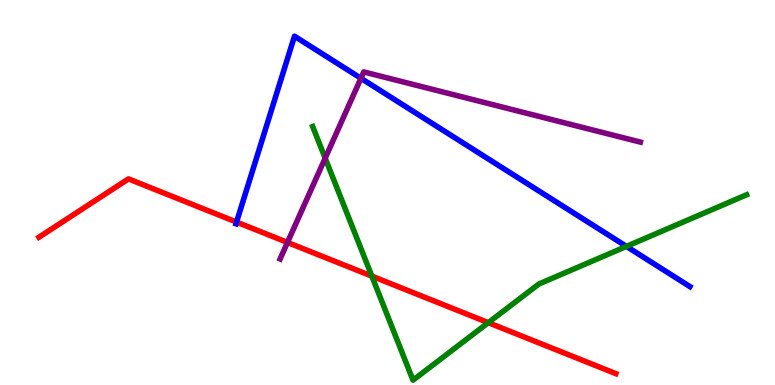[{'lines': ['blue', 'red'], 'intersections': [{'x': 3.05, 'y': 4.23}]}, {'lines': ['green', 'red'], 'intersections': [{'x': 4.8, 'y': 2.83}, {'x': 6.3, 'y': 1.62}]}, {'lines': ['purple', 'red'], 'intersections': [{'x': 3.71, 'y': 3.7}]}, {'lines': ['blue', 'green'], 'intersections': [{'x': 8.08, 'y': 3.6}]}, {'lines': ['blue', 'purple'], 'intersections': [{'x': 4.66, 'y': 7.97}]}, {'lines': ['green', 'purple'], 'intersections': [{'x': 4.2, 'y': 5.89}]}]